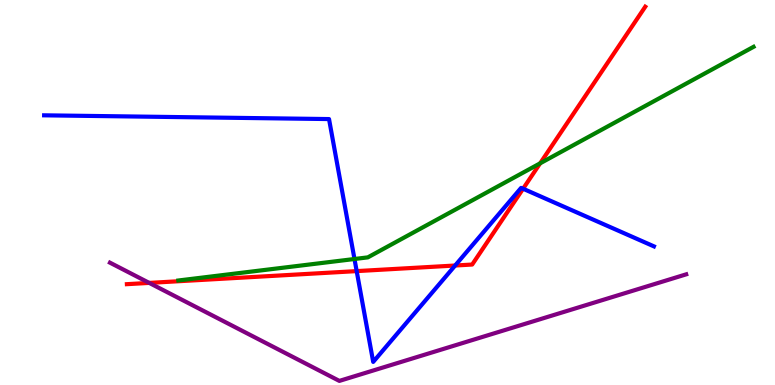[{'lines': ['blue', 'red'], 'intersections': [{'x': 4.6, 'y': 2.96}, {'x': 5.87, 'y': 3.1}, {'x': 6.75, 'y': 5.1}]}, {'lines': ['green', 'red'], 'intersections': [{'x': 6.97, 'y': 5.76}]}, {'lines': ['purple', 'red'], 'intersections': [{'x': 1.93, 'y': 2.65}]}, {'lines': ['blue', 'green'], 'intersections': [{'x': 4.57, 'y': 3.27}]}, {'lines': ['blue', 'purple'], 'intersections': []}, {'lines': ['green', 'purple'], 'intersections': []}]